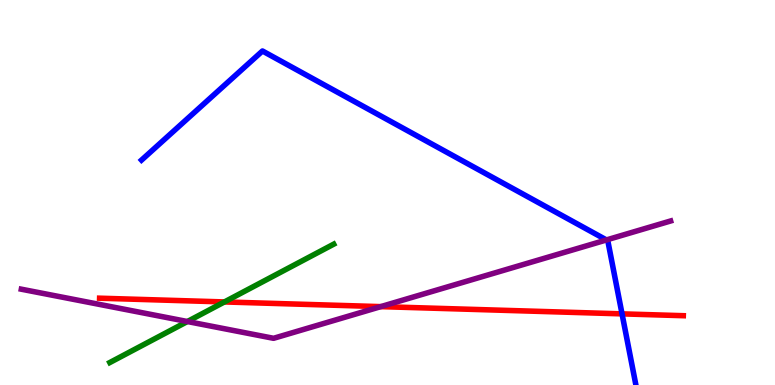[{'lines': ['blue', 'red'], 'intersections': [{'x': 8.03, 'y': 1.85}]}, {'lines': ['green', 'red'], 'intersections': [{'x': 2.9, 'y': 2.16}]}, {'lines': ['purple', 'red'], 'intersections': [{'x': 4.91, 'y': 2.04}]}, {'lines': ['blue', 'green'], 'intersections': []}, {'lines': ['blue', 'purple'], 'intersections': [{'x': 7.83, 'y': 3.77}]}, {'lines': ['green', 'purple'], 'intersections': [{'x': 2.42, 'y': 1.65}]}]